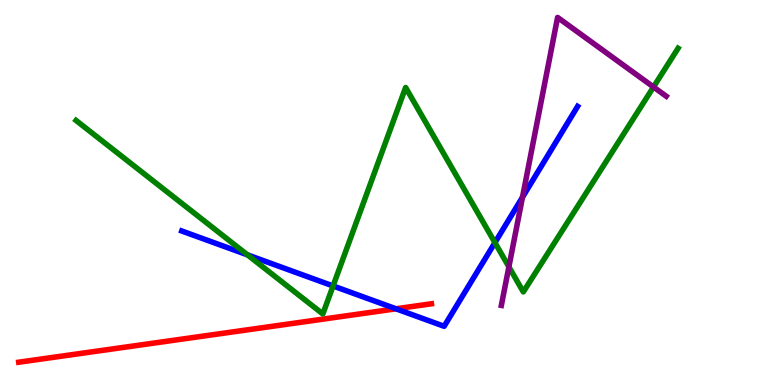[{'lines': ['blue', 'red'], 'intersections': [{'x': 5.11, 'y': 1.98}]}, {'lines': ['green', 'red'], 'intersections': []}, {'lines': ['purple', 'red'], 'intersections': []}, {'lines': ['blue', 'green'], 'intersections': [{'x': 3.19, 'y': 3.38}, {'x': 4.3, 'y': 2.57}, {'x': 6.39, 'y': 3.7}]}, {'lines': ['blue', 'purple'], 'intersections': [{'x': 6.74, 'y': 4.88}]}, {'lines': ['green', 'purple'], 'intersections': [{'x': 6.57, 'y': 3.07}, {'x': 8.43, 'y': 7.74}]}]